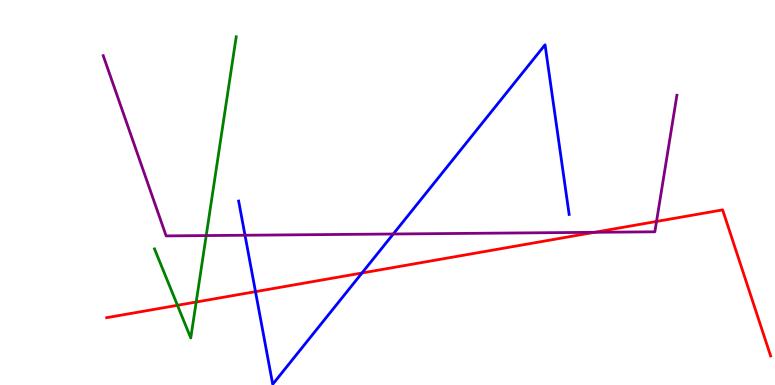[{'lines': ['blue', 'red'], 'intersections': [{'x': 3.3, 'y': 2.42}, {'x': 4.67, 'y': 2.91}]}, {'lines': ['green', 'red'], 'intersections': [{'x': 2.29, 'y': 2.07}, {'x': 2.53, 'y': 2.16}]}, {'lines': ['purple', 'red'], 'intersections': [{'x': 7.67, 'y': 3.97}, {'x': 8.47, 'y': 4.25}]}, {'lines': ['blue', 'green'], 'intersections': []}, {'lines': ['blue', 'purple'], 'intersections': [{'x': 3.16, 'y': 3.89}, {'x': 5.07, 'y': 3.92}]}, {'lines': ['green', 'purple'], 'intersections': [{'x': 2.66, 'y': 3.88}]}]